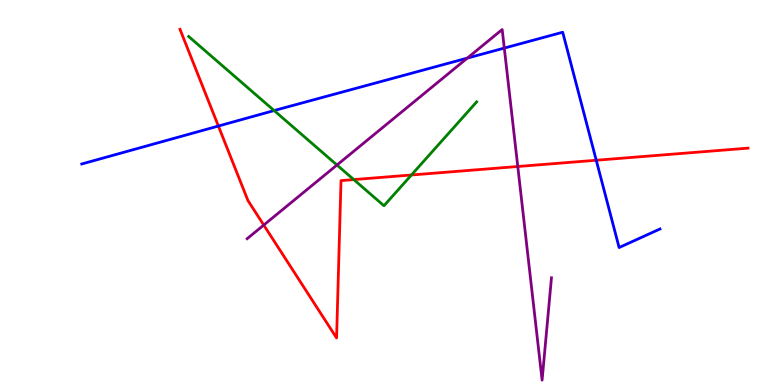[{'lines': ['blue', 'red'], 'intersections': [{'x': 2.82, 'y': 6.73}, {'x': 7.69, 'y': 5.84}]}, {'lines': ['green', 'red'], 'intersections': [{'x': 4.56, 'y': 5.34}, {'x': 5.31, 'y': 5.45}]}, {'lines': ['purple', 'red'], 'intersections': [{'x': 3.4, 'y': 4.15}, {'x': 6.68, 'y': 5.68}]}, {'lines': ['blue', 'green'], 'intersections': [{'x': 3.54, 'y': 7.13}]}, {'lines': ['blue', 'purple'], 'intersections': [{'x': 6.03, 'y': 8.49}, {'x': 6.51, 'y': 8.75}]}, {'lines': ['green', 'purple'], 'intersections': [{'x': 4.35, 'y': 5.71}]}]